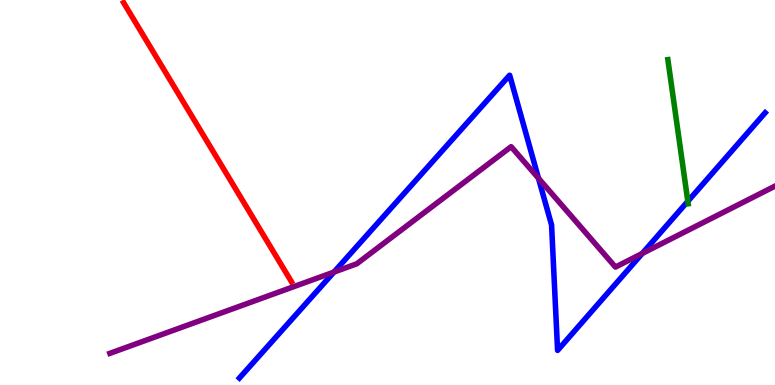[{'lines': ['blue', 'red'], 'intersections': []}, {'lines': ['green', 'red'], 'intersections': []}, {'lines': ['purple', 'red'], 'intersections': []}, {'lines': ['blue', 'green'], 'intersections': [{'x': 8.88, 'y': 4.77}]}, {'lines': ['blue', 'purple'], 'intersections': [{'x': 4.31, 'y': 2.93}, {'x': 6.95, 'y': 5.37}, {'x': 8.29, 'y': 3.42}]}, {'lines': ['green', 'purple'], 'intersections': []}]